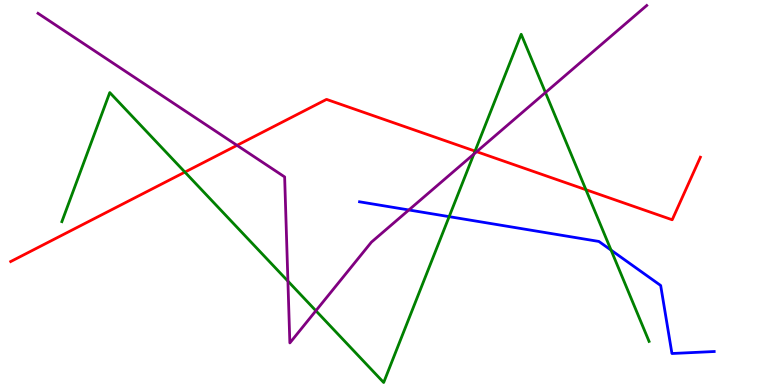[{'lines': ['blue', 'red'], 'intersections': []}, {'lines': ['green', 'red'], 'intersections': [{'x': 2.39, 'y': 5.53}, {'x': 6.13, 'y': 6.08}, {'x': 7.56, 'y': 5.07}]}, {'lines': ['purple', 'red'], 'intersections': [{'x': 3.06, 'y': 6.22}, {'x': 6.15, 'y': 6.06}]}, {'lines': ['blue', 'green'], 'intersections': [{'x': 5.8, 'y': 4.37}, {'x': 7.88, 'y': 3.5}]}, {'lines': ['blue', 'purple'], 'intersections': [{'x': 5.28, 'y': 4.55}]}, {'lines': ['green', 'purple'], 'intersections': [{'x': 3.71, 'y': 2.7}, {'x': 4.08, 'y': 1.93}, {'x': 6.11, 'y': 6.0}, {'x': 7.04, 'y': 7.6}]}]